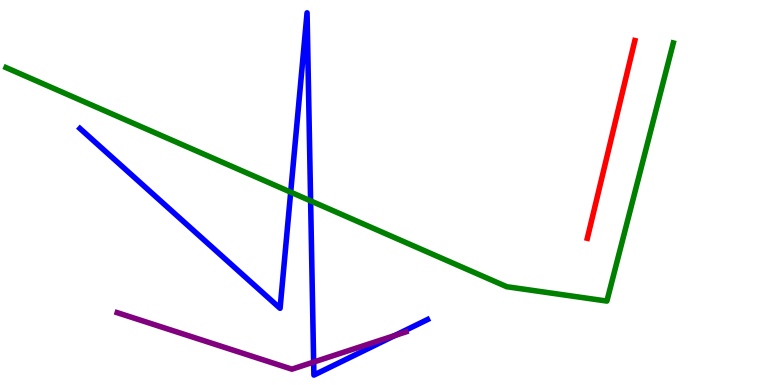[{'lines': ['blue', 'red'], 'intersections': []}, {'lines': ['green', 'red'], 'intersections': []}, {'lines': ['purple', 'red'], 'intersections': []}, {'lines': ['blue', 'green'], 'intersections': [{'x': 3.75, 'y': 5.01}, {'x': 4.01, 'y': 4.78}]}, {'lines': ['blue', 'purple'], 'intersections': [{'x': 4.05, 'y': 0.596}, {'x': 5.1, 'y': 1.29}]}, {'lines': ['green', 'purple'], 'intersections': []}]